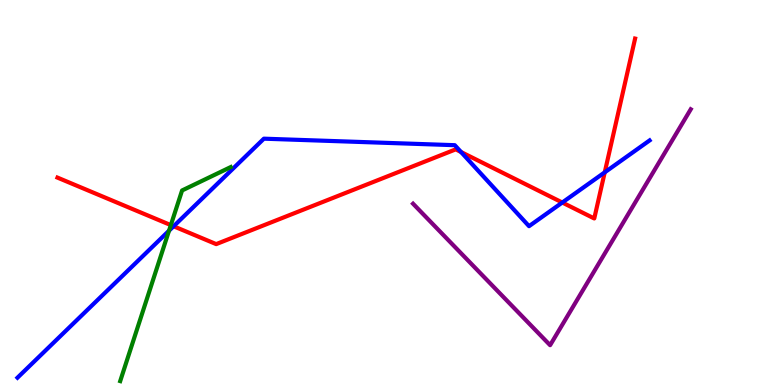[{'lines': ['blue', 'red'], 'intersections': [{'x': 2.24, 'y': 4.12}, {'x': 5.95, 'y': 6.05}, {'x': 7.26, 'y': 4.74}, {'x': 7.8, 'y': 5.52}]}, {'lines': ['green', 'red'], 'intersections': [{'x': 2.2, 'y': 4.15}]}, {'lines': ['purple', 'red'], 'intersections': []}, {'lines': ['blue', 'green'], 'intersections': [{'x': 2.18, 'y': 4.01}]}, {'lines': ['blue', 'purple'], 'intersections': []}, {'lines': ['green', 'purple'], 'intersections': []}]